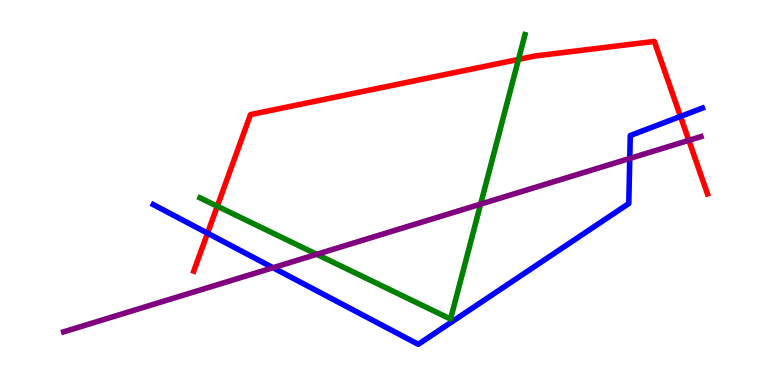[{'lines': ['blue', 'red'], 'intersections': [{'x': 2.68, 'y': 3.94}, {'x': 8.78, 'y': 6.98}]}, {'lines': ['green', 'red'], 'intersections': [{'x': 2.8, 'y': 4.64}, {'x': 6.69, 'y': 8.46}]}, {'lines': ['purple', 'red'], 'intersections': [{'x': 8.89, 'y': 6.35}]}, {'lines': ['blue', 'green'], 'intersections': []}, {'lines': ['blue', 'purple'], 'intersections': [{'x': 3.52, 'y': 3.05}, {'x': 8.13, 'y': 5.88}]}, {'lines': ['green', 'purple'], 'intersections': [{'x': 4.09, 'y': 3.39}, {'x': 6.2, 'y': 4.7}]}]